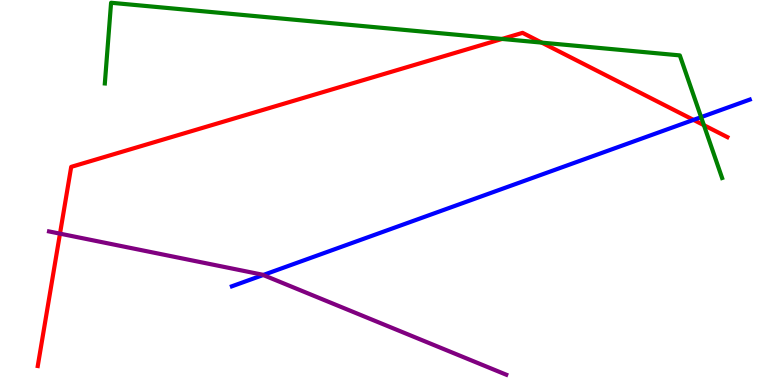[{'lines': ['blue', 'red'], 'intersections': [{'x': 8.95, 'y': 6.89}]}, {'lines': ['green', 'red'], 'intersections': [{'x': 6.48, 'y': 8.99}, {'x': 6.99, 'y': 8.89}, {'x': 9.08, 'y': 6.75}]}, {'lines': ['purple', 'red'], 'intersections': [{'x': 0.774, 'y': 3.93}]}, {'lines': ['blue', 'green'], 'intersections': [{'x': 9.05, 'y': 6.96}]}, {'lines': ['blue', 'purple'], 'intersections': [{'x': 3.4, 'y': 2.86}]}, {'lines': ['green', 'purple'], 'intersections': []}]